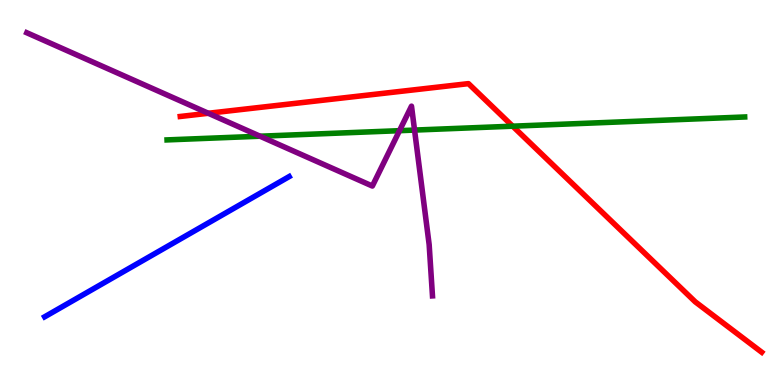[{'lines': ['blue', 'red'], 'intersections': []}, {'lines': ['green', 'red'], 'intersections': [{'x': 6.62, 'y': 6.72}]}, {'lines': ['purple', 'red'], 'intersections': [{'x': 2.69, 'y': 7.06}]}, {'lines': ['blue', 'green'], 'intersections': []}, {'lines': ['blue', 'purple'], 'intersections': []}, {'lines': ['green', 'purple'], 'intersections': [{'x': 3.36, 'y': 6.46}, {'x': 5.15, 'y': 6.61}, {'x': 5.35, 'y': 6.62}]}]